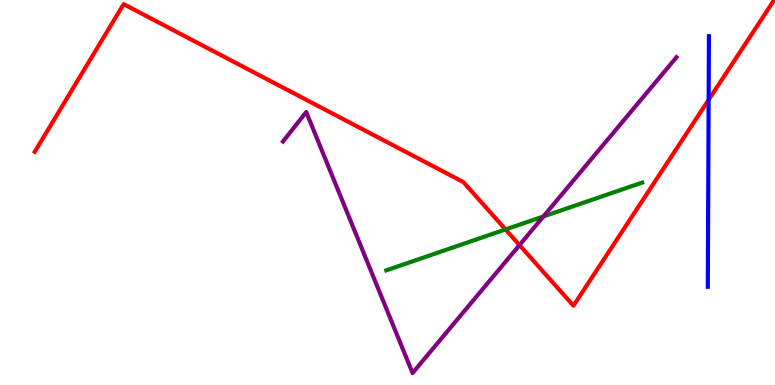[{'lines': ['blue', 'red'], 'intersections': [{'x': 9.14, 'y': 7.41}]}, {'lines': ['green', 'red'], 'intersections': [{'x': 6.52, 'y': 4.04}]}, {'lines': ['purple', 'red'], 'intersections': [{'x': 6.7, 'y': 3.63}]}, {'lines': ['blue', 'green'], 'intersections': []}, {'lines': ['blue', 'purple'], 'intersections': []}, {'lines': ['green', 'purple'], 'intersections': [{'x': 7.01, 'y': 4.38}]}]